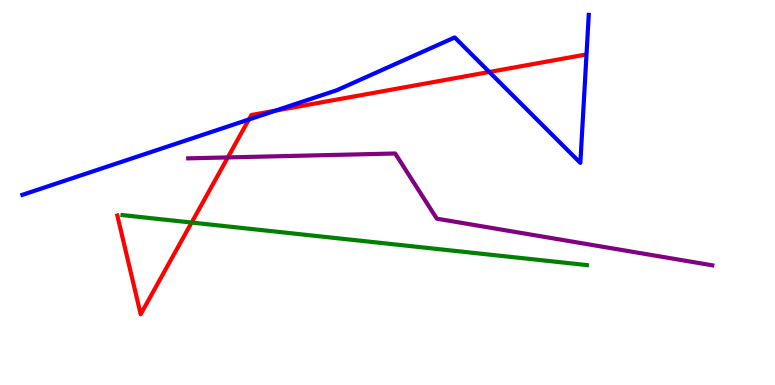[{'lines': ['blue', 'red'], 'intersections': [{'x': 3.21, 'y': 6.9}, {'x': 3.55, 'y': 7.13}, {'x': 6.31, 'y': 8.13}]}, {'lines': ['green', 'red'], 'intersections': [{'x': 2.47, 'y': 4.22}]}, {'lines': ['purple', 'red'], 'intersections': [{'x': 2.94, 'y': 5.91}]}, {'lines': ['blue', 'green'], 'intersections': []}, {'lines': ['blue', 'purple'], 'intersections': []}, {'lines': ['green', 'purple'], 'intersections': []}]